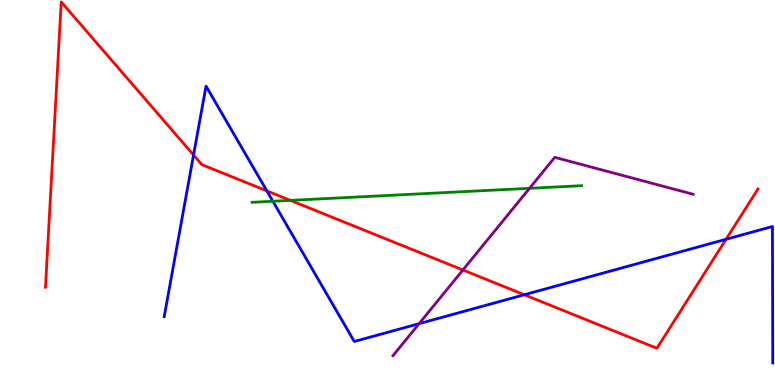[{'lines': ['blue', 'red'], 'intersections': [{'x': 2.5, 'y': 5.97}, {'x': 3.44, 'y': 5.04}, {'x': 6.76, 'y': 2.34}, {'x': 9.37, 'y': 3.79}]}, {'lines': ['green', 'red'], 'intersections': [{'x': 3.75, 'y': 4.8}]}, {'lines': ['purple', 'red'], 'intersections': [{'x': 5.97, 'y': 2.99}]}, {'lines': ['blue', 'green'], 'intersections': [{'x': 3.52, 'y': 4.77}]}, {'lines': ['blue', 'purple'], 'intersections': [{'x': 5.41, 'y': 1.59}]}, {'lines': ['green', 'purple'], 'intersections': [{'x': 6.83, 'y': 5.11}]}]